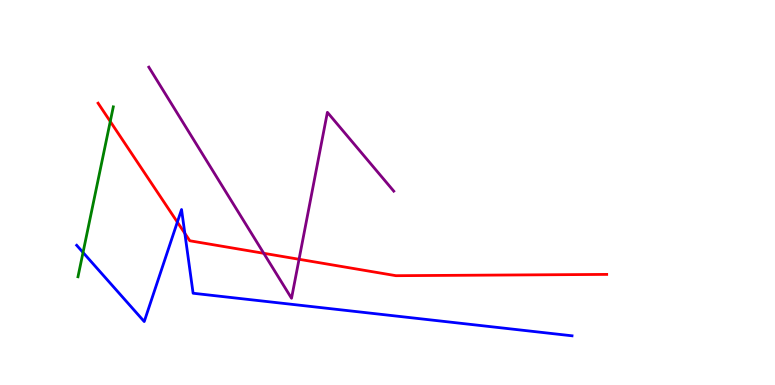[{'lines': ['blue', 'red'], 'intersections': [{'x': 2.29, 'y': 4.23}, {'x': 2.38, 'y': 3.94}]}, {'lines': ['green', 'red'], 'intersections': [{'x': 1.42, 'y': 6.85}]}, {'lines': ['purple', 'red'], 'intersections': [{'x': 3.4, 'y': 3.42}, {'x': 3.86, 'y': 3.27}]}, {'lines': ['blue', 'green'], 'intersections': [{'x': 1.07, 'y': 3.44}]}, {'lines': ['blue', 'purple'], 'intersections': []}, {'lines': ['green', 'purple'], 'intersections': []}]